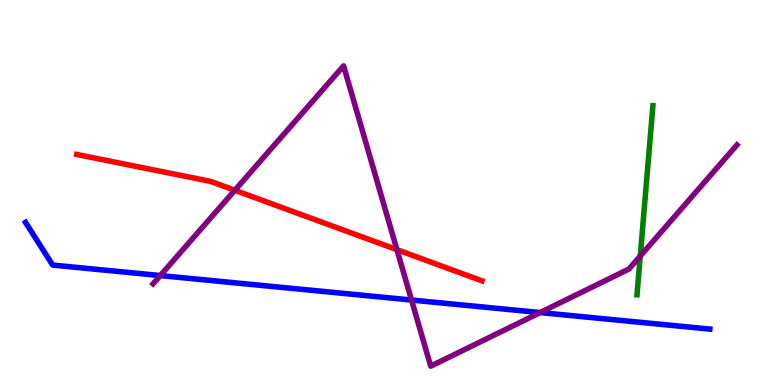[{'lines': ['blue', 'red'], 'intersections': []}, {'lines': ['green', 'red'], 'intersections': []}, {'lines': ['purple', 'red'], 'intersections': [{'x': 3.03, 'y': 5.06}, {'x': 5.12, 'y': 3.51}]}, {'lines': ['blue', 'green'], 'intersections': []}, {'lines': ['blue', 'purple'], 'intersections': [{'x': 2.07, 'y': 2.84}, {'x': 5.31, 'y': 2.21}, {'x': 6.97, 'y': 1.88}]}, {'lines': ['green', 'purple'], 'intersections': [{'x': 8.26, 'y': 3.35}]}]